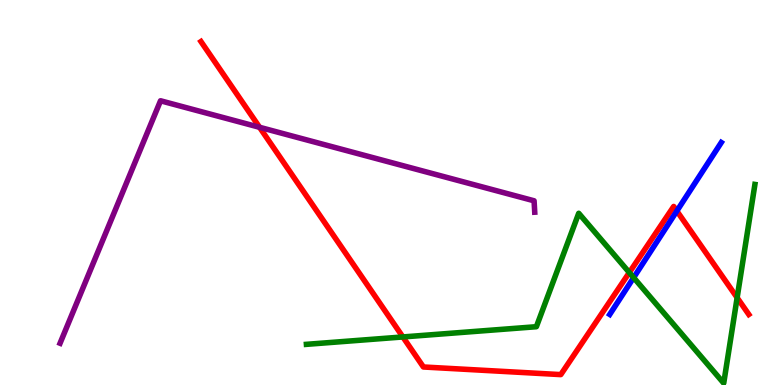[{'lines': ['blue', 'red'], 'intersections': [{'x': 8.73, 'y': 4.52}]}, {'lines': ['green', 'red'], 'intersections': [{'x': 5.2, 'y': 1.25}, {'x': 8.12, 'y': 2.92}, {'x': 9.51, 'y': 2.27}]}, {'lines': ['purple', 'red'], 'intersections': [{'x': 3.35, 'y': 6.69}]}, {'lines': ['blue', 'green'], 'intersections': [{'x': 8.18, 'y': 2.79}]}, {'lines': ['blue', 'purple'], 'intersections': []}, {'lines': ['green', 'purple'], 'intersections': []}]